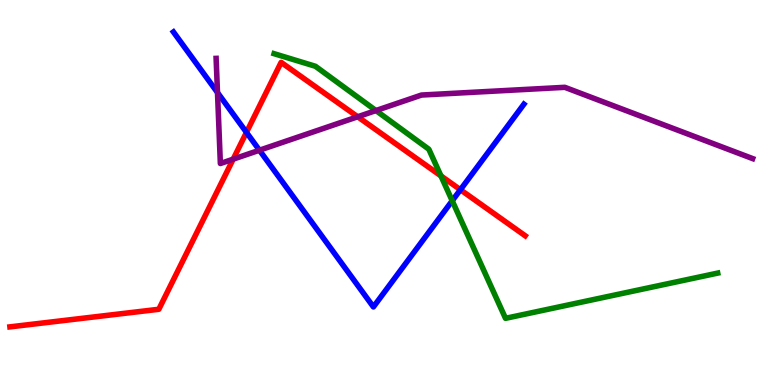[{'lines': ['blue', 'red'], 'intersections': [{'x': 3.18, 'y': 6.56}, {'x': 5.94, 'y': 5.07}]}, {'lines': ['green', 'red'], 'intersections': [{'x': 5.69, 'y': 5.43}]}, {'lines': ['purple', 'red'], 'intersections': [{'x': 3.01, 'y': 5.87}, {'x': 4.62, 'y': 6.97}]}, {'lines': ['blue', 'green'], 'intersections': [{'x': 5.83, 'y': 4.79}]}, {'lines': ['blue', 'purple'], 'intersections': [{'x': 2.81, 'y': 7.6}, {'x': 3.35, 'y': 6.1}]}, {'lines': ['green', 'purple'], 'intersections': [{'x': 4.85, 'y': 7.13}]}]